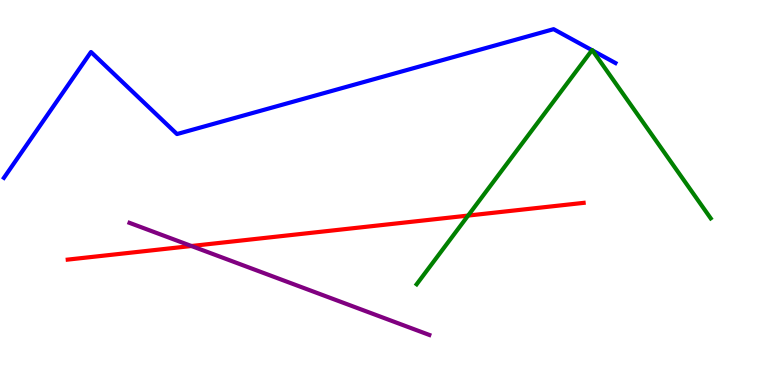[{'lines': ['blue', 'red'], 'intersections': []}, {'lines': ['green', 'red'], 'intersections': [{'x': 6.04, 'y': 4.4}]}, {'lines': ['purple', 'red'], 'intersections': [{'x': 2.47, 'y': 3.61}]}, {'lines': ['blue', 'green'], 'intersections': [{'x': 7.64, 'y': 8.7}, {'x': 7.64, 'y': 8.69}]}, {'lines': ['blue', 'purple'], 'intersections': []}, {'lines': ['green', 'purple'], 'intersections': []}]